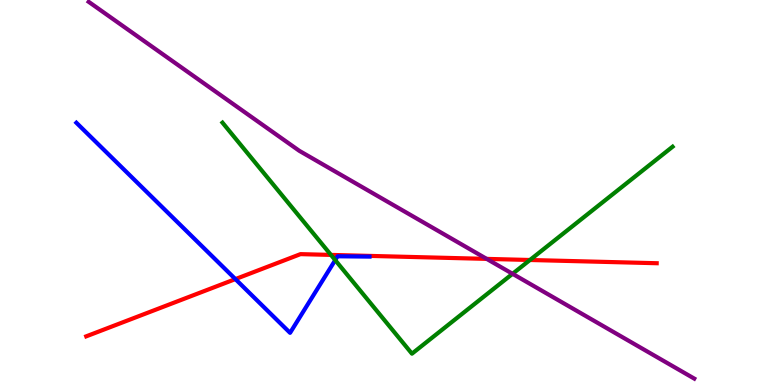[{'lines': ['blue', 'red'], 'intersections': [{'x': 3.04, 'y': 2.75}]}, {'lines': ['green', 'red'], 'intersections': [{'x': 4.27, 'y': 3.38}, {'x': 6.84, 'y': 3.25}]}, {'lines': ['purple', 'red'], 'intersections': [{'x': 6.28, 'y': 3.28}]}, {'lines': ['blue', 'green'], 'intersections': [{'x': 4.33, 'y': 3.24}]}, {'lines': ['blue', 'purple'], 'intersections': []}, {'lines': ['green', 'purple'], 'intersections': [{'x': 6.61, 'y': 2.89}]}]